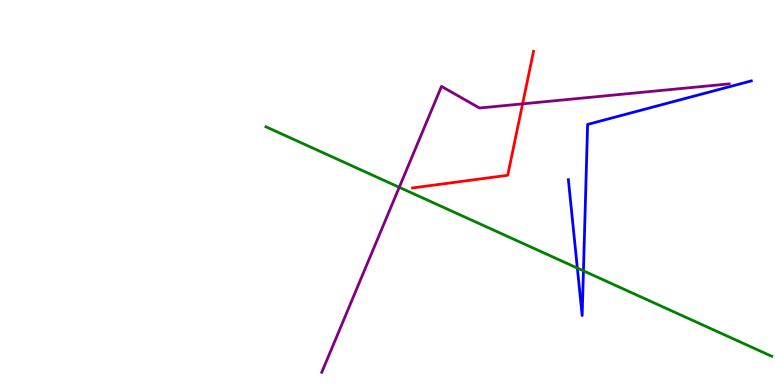[{'lines': ['blue', 'red'], 'intersections': []}, {'lines': ['green', 'red'], 'intersections': []}, {'lines': ['purple', 'red'], 'intersections': [{'x': 6.74, 'y': 7.3}]}, {'lines': ['blue', 'green'], 'intersections': [{'x': 7.45, 'y': 3.04}, {'x': 7.53, 'y': 2.96}]}, {'lines': ['blue', 'purple'], 'intersections': []}, {'lines': ['green', 'purple'], 'intersections': [{'x': 5.15, 'y': 5.14}]}]